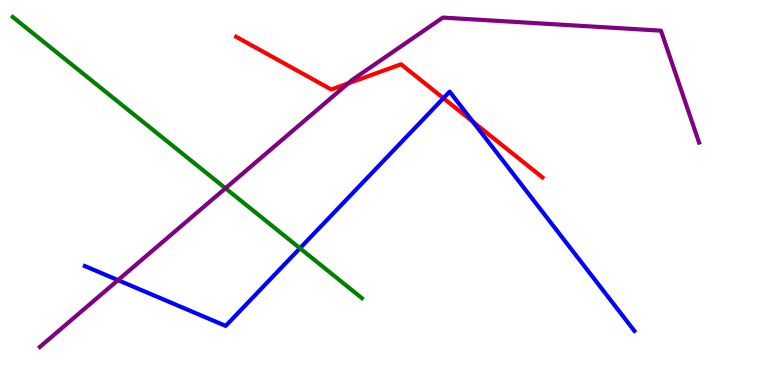[{'lines': ['blue', 'red'], 'intersections': [{'x': 5.72, 'y': 7.45}, {'x': 6.1, 'y': 6.84}]}, {'lines': ['green', 'red'], 'intersections': []}, {'lines': ['purple', 'red'], 'intersections': [{'x': 4.49, 'y': 7.83}]}, {'lines': ['blue', 'green'], 'intersections': [{'x': 3.87, 'y': 3.55}]}, {'lines': ['blue', 'purple'], 'intersections': [{'x': 1.52, 'y': 2.72}]}, {'lines': ['green', 'purple'], 'intersections': [{'x': 2.91, 'y': 5.11}]}]